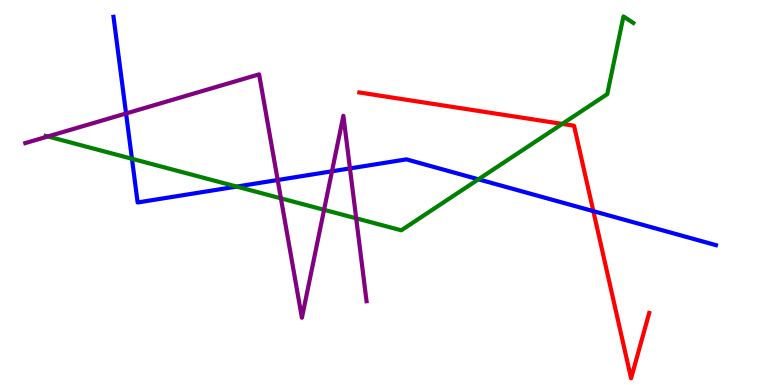[{'lines': ['blue', 'red'], 'intersections': [{'x': 7.66, 'y': 4.52}]}, {'lines': ['green', 'red'], 'intersections': [{'x': 7.25, 'y': 6.78}]}, {'lines': ['purple', 'red'], 'intersections': []}, {'lines': ['blue', 'green'], 'intersections': [{'x': 1.7, 'y': 5.88}, {'x': 3.05, 'y': 5.15}, {'x': 6.17, 'y': 5.34}]}, {'lines': ['blue', 'purple'], 'intersections': [{'x': 1.63, 'y': 7.05}, {'x': 3.58, 'y': 5.32}, {'x': 4.28, 'y': 5.55}, {'x': 4.52, 'y': 5.63}]}, {'lines': ['green', 'purple'], 'intersections': [{'x': 0.618, 'y': 6.46}, {'x': 3.62, 'y': 4.85}, {'x': 4.18, 'y': 4.55}, {'x': 4.6, 'y': 4.33}]}]